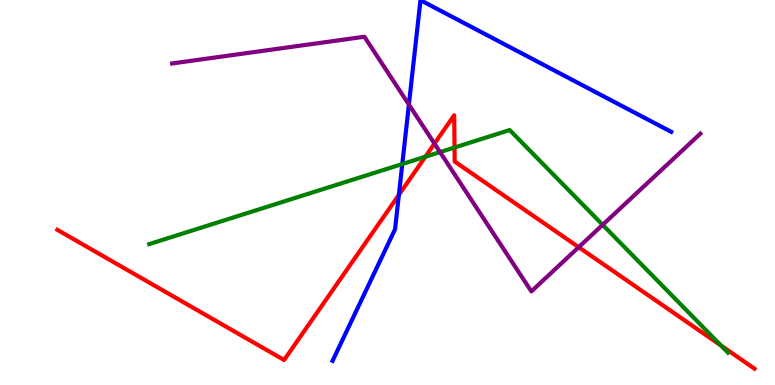[{'lines': ['blue', 'red'], 'intersections': [{'x': 5.15, 'y': 4.94}]}, {'lines': ['green', 'red'], 'intersections': [{'x': 5.49, 'y': 5.93}, {'x': 5.86, 'y': 6.17}, {'x': 9.3, 'y': 1.02}]}, {'lines': ['purple', 'red'], 'intersections': [{'x': 5.61, 'y': 6.27}, {'x': 7.47, 'y': 3.58}]}, {'lines': ['blue', 'green'], 'intersections': [{'x': 5.19, 'y': 5.74}]}, {'lines': ['blue', 'purple'], 'intersections': [{'x': 5.28, 'y': 7.28}]}, {'lines': ['green', 'purple'], 'intersections': [{'x': 5.68, 'y': 6.05}, {'x': 7.78, 'y': 4.16}]}]